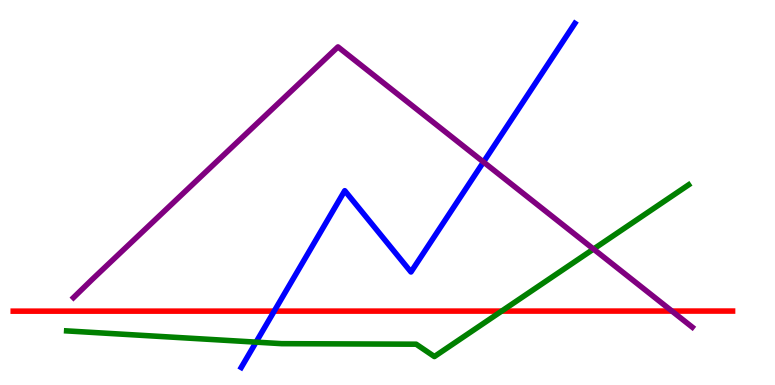[{'lines': ['blue', 'red'], 'intersections': [{'x': 3.54, 'y': 1.92}]}, {'lines': ['green', 'red'], 'intersections': [{'x': 6.47, 'y': 1.92}]}, {'lines': ['purple', 'red'], 'intersections': [{'x': 8.67, 'y': 1.92}]}, {'lines': ['blue', 'green'], 'intersections': [{'x': 3.3, 'y': 1.11}]}, {'lines': ['blue', 'purple'], 'intersections': [{'x': 6.24, 'y': 5.79}]}, {'lines': ['green', 'purple'], 'intersections': [{'x': 7.66, 'y': 3.53}]}]